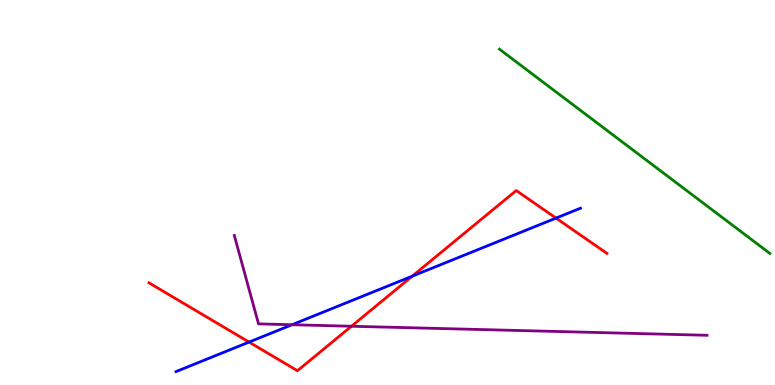[{'lines': ['blue', 'red'], 'intersections': [{'x': 3.21, 'y': 1.11}, {'x': 5.32, 'y': 2.83}, {'x': 7.17, 'y': 4.34}]}, {'lines': ['green', 'red'], 'intersections': []}, {'lines': ['purple', 'red'], 'intersections': [{'x': 4.53, 'y': 1.53}]}, {'lines': ['blue', 'green'], 'intersections': []}, {'lines': ['blue', 'purple'], 'intersections': [{'x': 3.77, 'y': 1.57}]}, {'lines': ['green', 'purple'], 'intersections': []}]